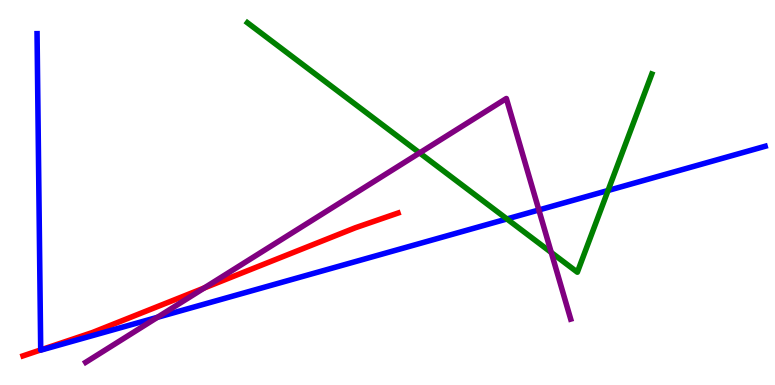[{'lines': ['blue', 'red'], 'intersections': [{'x': 0.525, 'y': 0.911}]}, {'lines': ['green', 'red'], 'intersections': []}, {'lines': ['purple', 'red'], 'intersections': [{'x': 2.64, 'y': 2.52}]}, {'lines': ['blue', 'green'], 'intersections': [{'x': 6.54, 'y': 4.31}, {'x': 7.85, 'y': 5.05}]}, {'lines': ['blue', 'purple'], 'intersections': [{'x': 2.03, 'y': 1.76}, {'x': 6.95, 'y': 4.55}]}, {'lines': ['green', 'purple'], 'intersections': [{'x': 5.41, 'y': 6.03}, {'x': 7.11, 'y': 3.44}]}]